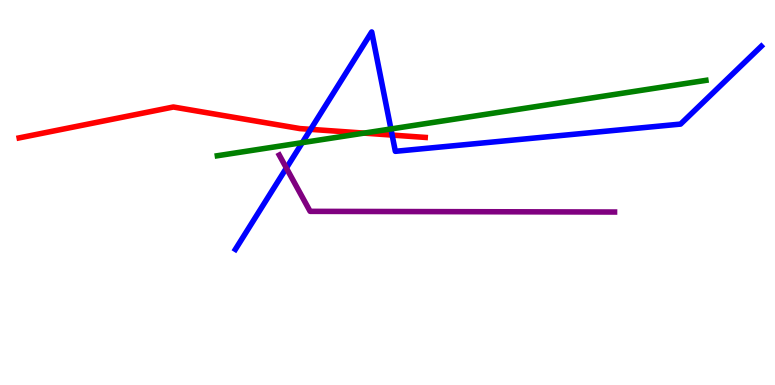[{'lines': ['blue', 'red'], 'intersections': [{'x': 4.01, 'y': 6.64}, {'x': 5.06, 'y': 6.49}]}, {'lines': ['green', 'red'], 'intersections': [{'x': 4.7, 'y': 6.54}]}, {'lines': ['purple', 'red'], 'intersections': []}, {'lines': ['blue', 'green'], 'intersections': [{'x': 3.9, 'y': 6.3}, {'x': 5.04, 'y': 6.65}]}, {'lines': ['blue', 'purple'], 'intersections': [{'x': 3.7, 'y': 5.64}]}, {'lines': ['green', 'purple'], 'intersections': []}]